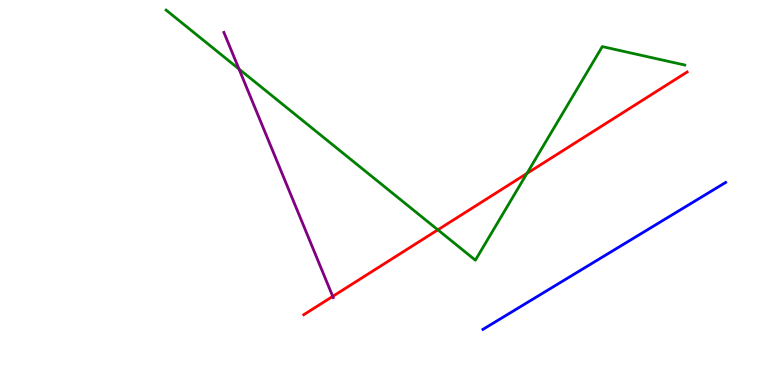[{'lines': ['blue', 'red'], 'intersections': []}, {'lines': ['green', 'red'], 'intersections': [{'x': 5.65, 'y': 4.03}, {'x': 6.8, 'y': 5.5}]}, {'lines': ['purple', 'red'], 'intersections': [{'x': 4.29, 'y': 2.3}]}, {'lines': ['blue', 'green'], 'intersections': []}, {'lines': ['blue', 'purple'], 'intersections': []}, {'lines': ['green', 'purple'], 'intersections': [{'x': 3.08, 'y': 8.21}]}]